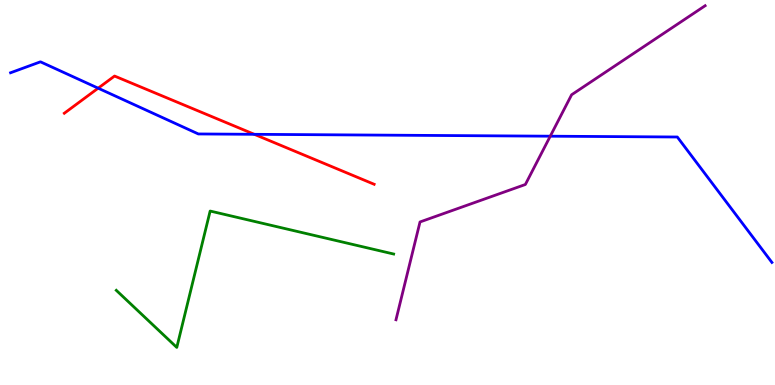[{'lines': ['blue', 'red'], 'intersections': [{'x': 1.27, 'y': 7.71}, {'x': 3.28, 'y': 6.51}]}, {'lines': ['green', 'red'], 'intersections': []}, {'lines': ['purple', 'red'], 'intersections': []}, {'lines': ['blue', 'green'], 'intersections': []}, {'lines': ['blue', 'purple'], 'intersections': [{'x': 7.1, 'y': 6.46}]}, {'lines': ['green', 'purple'], 'intersections': []}]